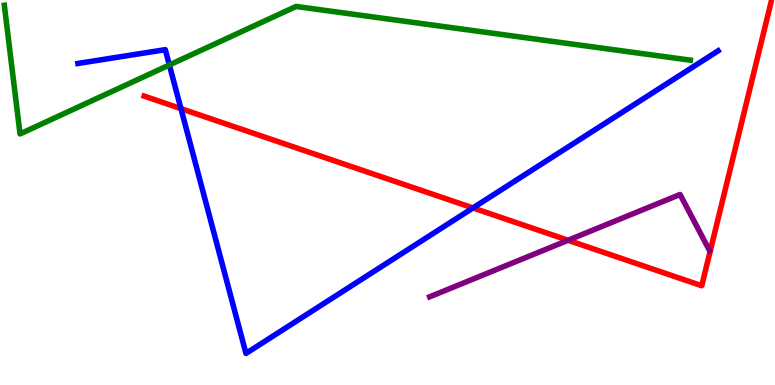[{'lines': ['blue', 'red'], 'intersections': [{'x': 2.33, 'y': 7.18}, {'x': 6.1, 'y': 4.6}]}, {'lines': ['green', 'red'], 'intersections': []}, {'lines': ['purple', 'red'], 'intersections': [{'x': 7.33, 'y': 3.76}]}, {'lines': ['blue', 'green'], 'intersections': [{'x': 2.19, 'y': 8.31}]}, {'lines': ['blue', 'purple'], 'intersections': []}, {'lines': ['green', 'purple'], 'intersections': []}]